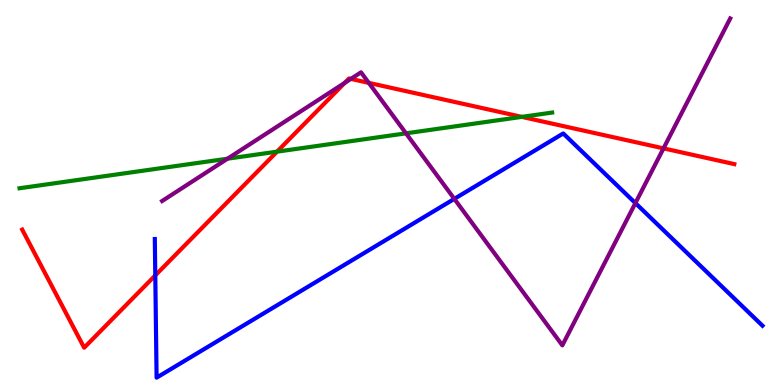[{'lines': ['blue', 'red'], 'intersections': [{'x': 2.0, 'y': 2.85}]}, {'lines': ['green', 'red'], 'intersections': [{'x': 3.57, 'y': 6.06}, {'x': 6.73, 'y': 6.96}]}, {'lines': ['purple', 'red'], 'intersections': [{'x': 4.45, 'y': 7.85}, {'x': 4.53, 'y': 7.95}, {'x': 4.76, 'y': 7.85}, {'x': 8.56, 'y': 6.15}]}, {'lines': ['blue', 'green'], 'intersections': []}, {'lines': ['blue', 'purple'], 'intersections': [{'x': 5.86, 'y': 4.83}, {'x': 8.2, 'y': 4.72}]}, {'lines': ['green', 'purple'], 'intersections': [{'x': 2.94, 'y': 5.88}, {'x': 5.24, 'y': 6.54}]}]